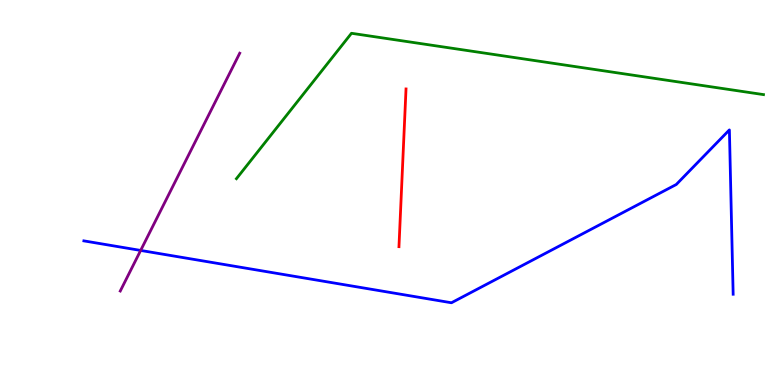[{'lines': ['blue', 'red'], 'intersections': []}, {'lines': ['green', 'red'], 'intersections': []}, {'lines': ['purple', 'red'], 'intersections': []}, {'lines': ['blue', 'green'], 'intersections': []}, {'lines': ['blue', 'purple'], 'intersections': [{'x': 1.81, 'y': 3.5}]}, {'lines': ['green', 'purple'], 'intersections': []}]